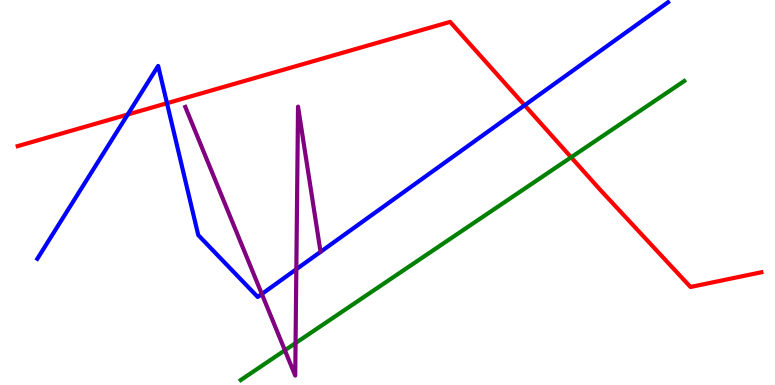[{'lines': ['blue', 'red'], 'intersections': [{'x': 1.65, 'y': 7.03}, {'x': 2.15, 'y': 7.32}, {'x': 6.77, 'y': 7.27}]}, {'lines': ['green', 'red'], 'intersections': [{'x': 7.37, 'y': 5.91}]}, {'lines': ['purple', 'red'], 'intersections': []}, {'lines': ['blue', 'green'], 'intersections': []}, {'lines': ['blue', 'purple'], 'intersections': [{'x': 3.38, 'y': 2.36}, {'x': 3.82, 'y': 3.01}]}, {'lines': ['green', 'purple'], 'intersections': [{'x': 3.68, 'y': 0.901}, {'x': 3.81, 'y': 1.09}]}]